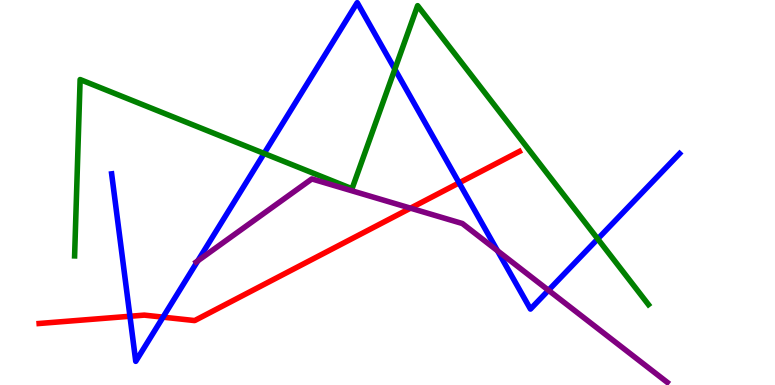[{'lines': ['blue', 'red'], 'intersections': [{'x': 1.68, 'y': 1.79}, {'x': 2.1, 'y': 1.76}, {'x': 5.92, 'y': 5.25}]}, {'lines': ['green', 'red'], 'intersections': []}, {'lines': ['purple', 'red'], 'intersections': [{'x': 5.3, 'y': 4.59}]}, {'lines': ['blue', 'green'], 'intersections': [{'x': 3.41, 'y': 6.01}, {'x': 5.09, 'y': 8.2}, {'x': 7.71, 'y': 3.79}]}, {'lines': ['blue', 'purple'], 'intersections': [{'x': 2.55, 'y': 3.23}, {'x': 6.42, 'y': 3.49}, {'x': 7.08, 'y': 2.46}]}, {'lines': ['green', 'purple'], 'intersections': []}]